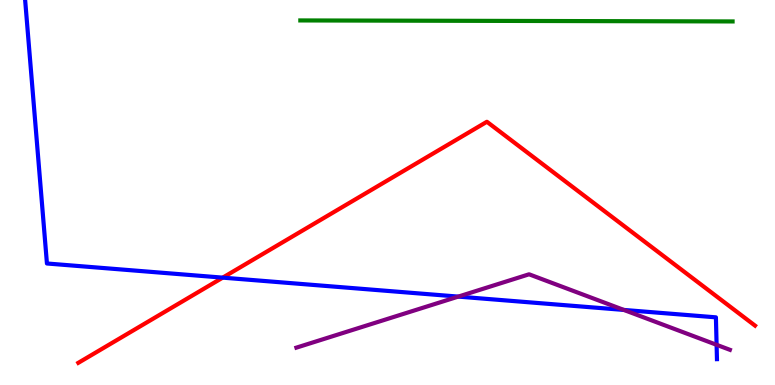[{'lines': ['blue', 'red'], 'intersections': [{'x': 2.87, 'y': 2.79}]}, {'lines': ['green', 'red'], 'intersections': []}, {'lines': ['purple', 'red'], 'intersections': []}, {'lines': ['blue', 'green'], 'intersections': []}, {'lines': ['blue', 'purple'], 'intersections': [{'x': 5.91, 'y': 2.3}, {'x': 8.05, 'y': 1.95}, {'x': 9.25, 'y': 1.04}]}, {'lines': ['green', 'purple'], 'intersections': []}]